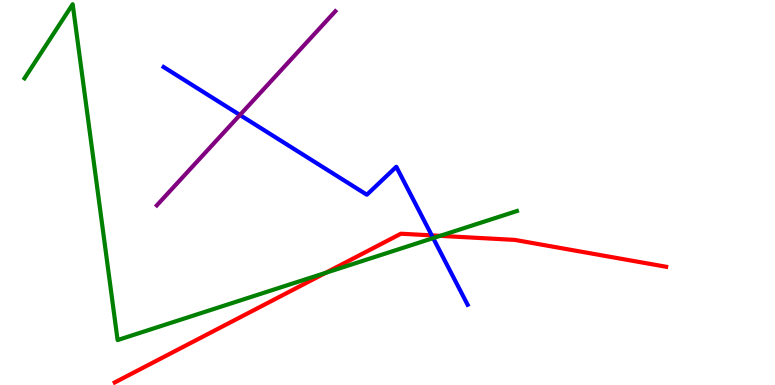[{'lines': ['blue', 'red'], 'intersections': [{'x': 5.57, 'y': 3.89}]}, {'lines': ['green', 'red'], 'intersections': [{'x': 4.2, 'y': 2.91}, {'x': 5.68, 'y': 3.87}]}, {'lines': ['purple', 'red'], 'intersections': []}, {'lines': ['blue', 'green'], 'intersections': [{'x': 5.59, 'y': 3.82}]}, {'lines': ['blue', 'purple'], 'intersections': [{'x': 3.1, 'y': 7.01}]}, {'lines': ['green', 'purple'], 'intersections': []}]